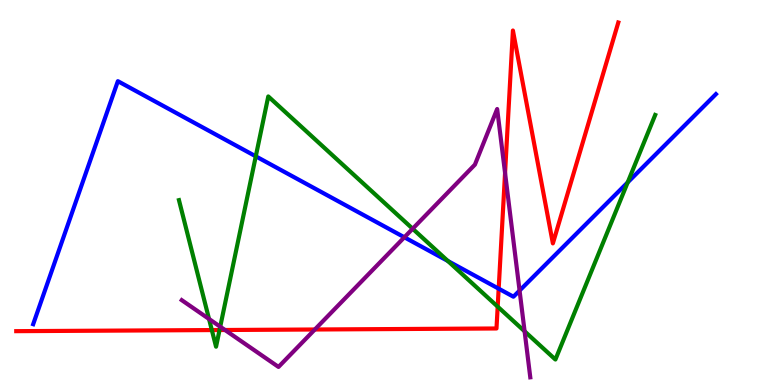[{'lines': ['blue', 'red'], 'intersections': [{'x': 6.43, 'y': 2.5}]}, {'lines': ['green', 'red'], 'intersections': [{'x': 2.73, 'y': 1.43}, {'x': 2.83, 'y': 1.43}, {'x': 6.42, 'y': 2.04}]}, {'lines': ['purple', 'red'], 'intersections': [{'x': 2.9, 'y': 1.43}, {'x': 4.06, 'y': 1.44}, {'x': 6.52, 'y': 5.51}]}, {'lines': ['blue', 'green'], 'intersections': [{'x': 3.3, 'y': 5.94}, {'x': 5.78, 'y': 3.22}, {'x': 8.1, 'y': 5.26}]}, {'lines': ['blue', 'purple'], 'intersections': [{'x': 5.22, 'y': 3.84}, {'x': 6.7, 'y': 2.45}]}, {'lines': ['green', 'purple'], 'intersections': [{'x': 2.7, 'y': 1.71}, {'x': 2.84, 'y': 1.51}, {'x': 5.32, 'y': 4.06}, {'x': 6.77, 'y': 1.39}]}]